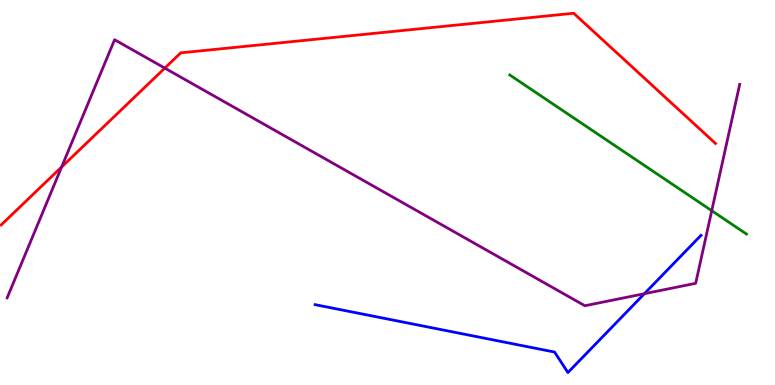[{'lines': ['blue', 'red'], 'intersections': []}, {'lines': ['green', 'red'], 'intersections': []}, {'lines': ['purple', 'red'], 'intersections': [{'x': 0.795, 'y': 5.66}, {'x': 2.13, 'y': 8.23}]}, {'lines': ['blue', 'green'], 'intersections': []}, {'lines': ['blue', 'purple'], 'intersections': [{'x': 8.31, 'y': 2.37}]}, {'lines': ['green', 'purple'], 'intersections': [{'x': 9.18, 'y': 4.53}]}]